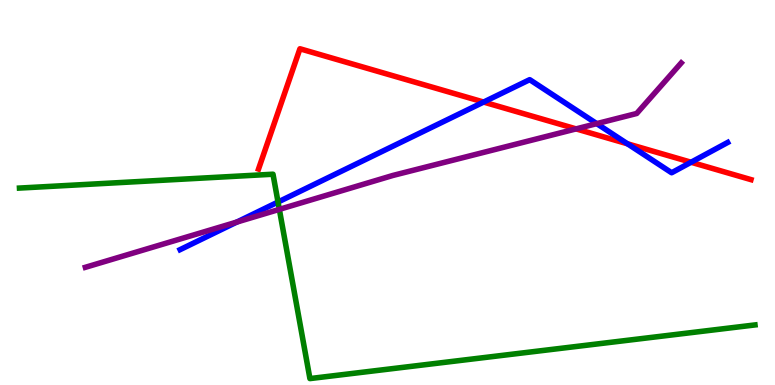[{'lines': ['blue', 'red'], 'intersections': [{'x': 6.24, 'y': 7.35}, {'x': 8.1, 'y': 6.27}, {'x': 8.92, 'y': 5.79}]}, {'lines': ['green', 'red'], 'intersections': []}, {'lines': ['purple', 'red'], 'intersections': [{'x': 7.43, 'y': 6.65}]}, {'lines': ['blue', 'green'], 'intersections': [{'x': 3.59, 'y': 4.75}]}, {'lines': ['blue', 'purple'], 'intersections': [{'x': 3.06, 'y': 4.23}, {'x': 7.7, 'y': 6.79}]}, {'lines': ['green', 'purple'], 'intersections': [{'x': 3.6, 'y': 4.56}]}]